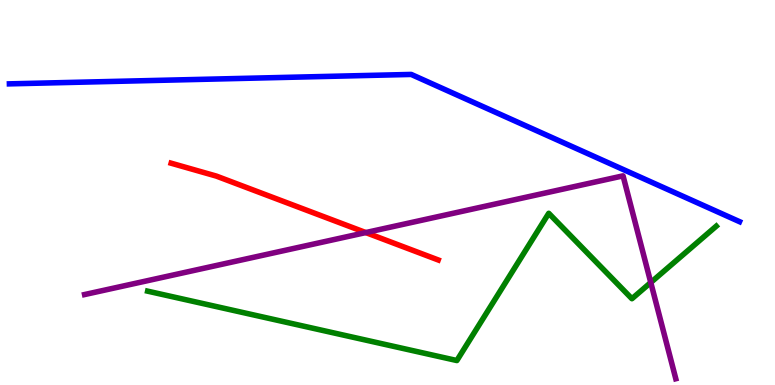[{'lines': ['blue', 'red'], 'intersections': []}, {'lines': ['green', 'red'], 'intersections': []}, {'lines': ['purple', 'red'], 'intersections': [{'x': 4.72, 'y': 3.96}]}, {'lines': ['blue', 'green'], 'intersections': []}, {'lines': ['blue', 'purple'], 'intersections': []}, {'lines': ['green', 'purple'], 'intersections': [{'x': 8.4, 'y': 2.66}]}]